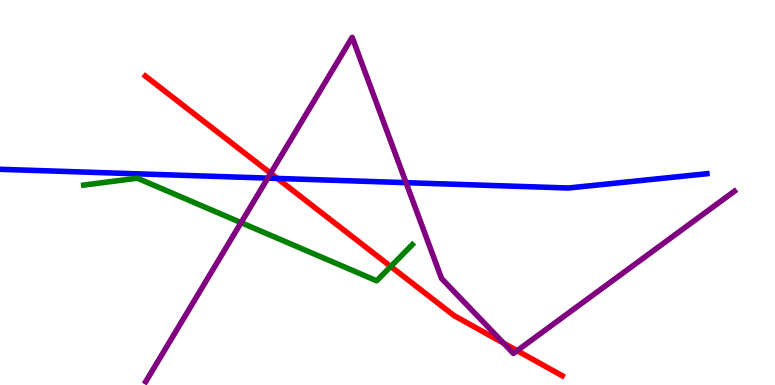[{'lines': ['blue', 'red'], 'intersections': [{'x': 3.58, 'y': 5.37}]}, {'lines': ['green', 'red'], 'intersections': [{'x': 5.04, 'y': 3.08}]}, {'lines': ['purple', 'red'], 'intersections': [{'x': 3.49, 'y': 5.5}, {'x': 6.5, 'y': 1.09}, {'x': 6.67, 'y': 0.892}]}, {'lines': ['blue', 'green'], 'intersections': []}, {'lines': ['blue', 'purple'], 'intersections': [{'x': 3.46, 'y': 5.37}, {'x': 5.24, 'y': 5.26}]}, {'lines': ['green', 'purple'], 'intersections': [{'x': 3.11, 'y': 4.22}]}]